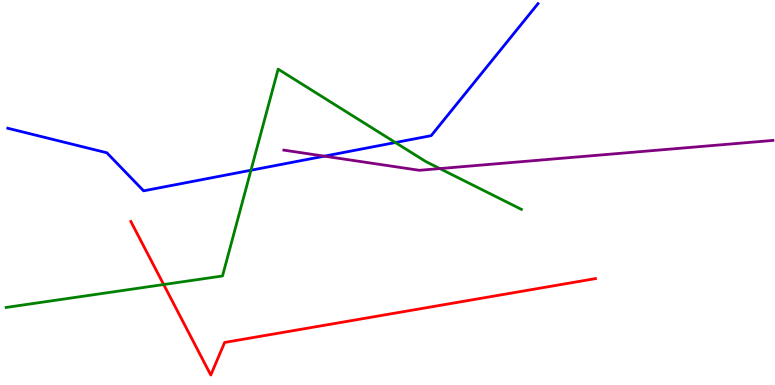[{'lines': ['blue', 'red'], 'intersections': []}, {'lines': ['green', 'red'], 'intersections': [{'x': 2.11, 'y': 2.61}]}, {'lines': ['purple', 'red'], 'intersections': []}, {'lines': ['blue', 'green'], 'intersections': [{'x': 3.24, 'y': 5.58}, {'x': 5.1, 'y': 6.3}]}, {'lines': ['blue', 'purple'], 'intersections': [{'x': 4.18, 'y': 5.94}]}, {'lines': ['green', 'purple'], 'intersections': [{'x': 5.68, 'y': 5.62}]}]